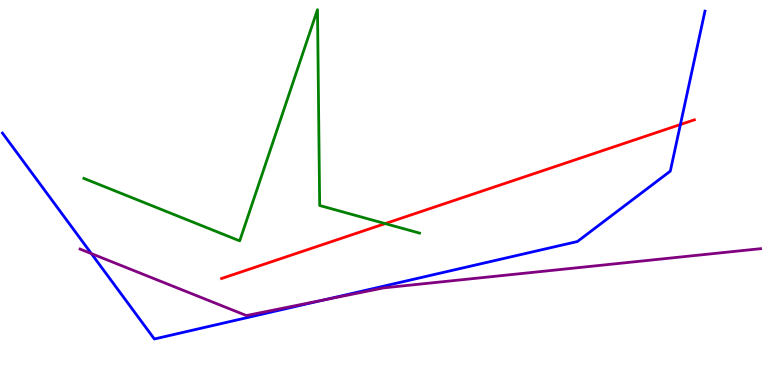[{'lines': ['blue', 'red'], 'intersections': [{'x': 8.78, 'y': 6.77}]}, {'lines': ['green', 'red'], 'intersections': [{'x': 4.97, 'y': 4.19}]}, {'lines': ['purple', 'red'], 'intersections': []}, {'lines': ['blue', 'green'], 'intersections': []}, {'lines': ['blue', 'purple'], 'intersections': [{'x': 1.18, 'y': 3.41}, {'x': 4.18, 'y': 2.21}]}, {'lines': ['green', 'purple'], 'intersections': []}]